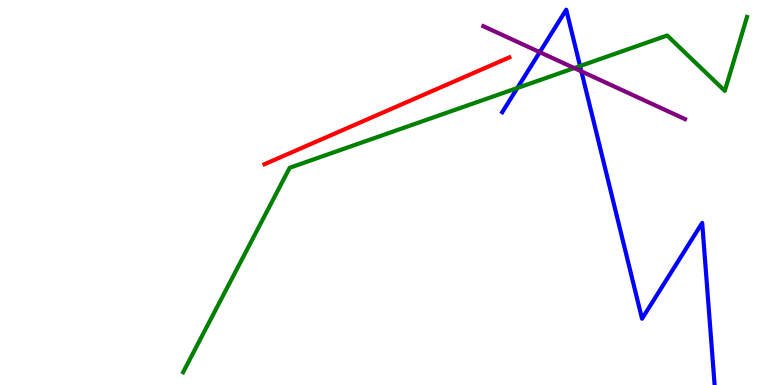[{'lines': ['blue', 'red'], 'intersections': []}, {'lines': ['green', 'red'], 'intersections': []}, {'lines': ['purple', 'red'], 'intersections': []}, {'lines': ['blue', 'green'], 'intersections': [{'x': 6.68, 'y': 7.71}, {'x': 7.48, 'y': 8.28}]}, {'lines': ['blue', 'purple'], 'intersections': [{'x': 6.96, 'y': 8.64}, {'x': 7.5, 'y': 8.15}]}, {'lines': ['green', 'purple'], 'intersections': [{'x': 7.41, 'y': 8.23}]}]